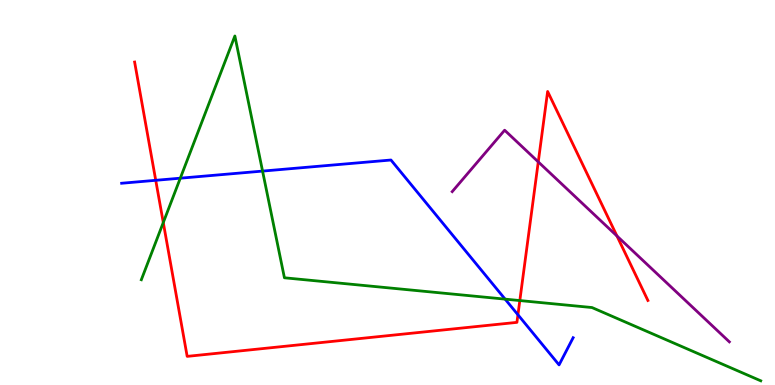[{'lines': ['blue', 'red'], 'intersections': [{'x': 2.01, 'y': 5.32}, {'x': 6.68, 'y': 1.82}]}, {'lines': ['green', 'red'], 'intersections': [{'x': 2.11, 'y': 4.22}, {'x': 6.71, 'y': 2.19}]}, {'lines': ['purple', 'red'], 'intersections': [{'x': 6.95, 'y': 5.8}, {'x': 7.96, 'y': 3.87}]}, {'lines': ['blue', 'green'], 'intersections': [{'x': 2.33, 'y': 5.37}, {'x': 3.39, 'y': 5.56}, {'x': 6.52, 'y': 2.23}]}, {'lines': ['blue', 'purple'], 'intersections': []}, {'lines': ['green', 'purple'], 'intersections': []}]